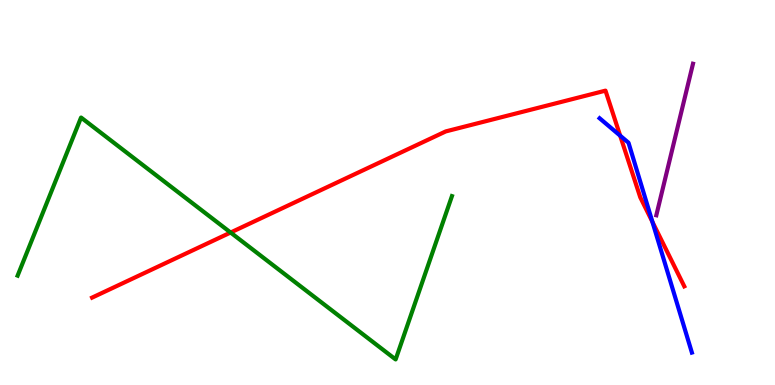[{'lines': ['blue', 'red'], 'intersections': [{'x': 8.0, 'y': 6.48}, {'x': 8.42, 'y': 4.24}]}, {'lines': ['green', 'red'], 'intersections': [{'x': 2.98, 'y': 3.96}]}, {'lines': ['purple', 'red'], 'intersections': []}, {'lines': ['blue', 'green'], 'intersections': []}, {'lines': ['blue', 'purple'], 'intersections': []}, {'lines': ['green', 'purple'], 'intersections': []}]